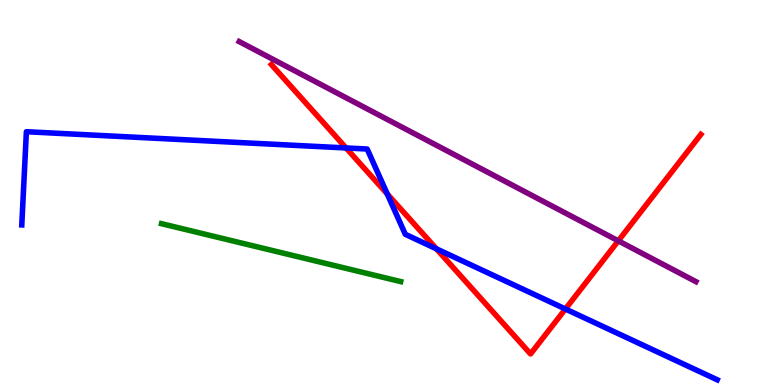[{'lines': ['blue', 'red'], 'intersections': [{'x': 4.47, 'y': 6.16}, {'x': 5.0, 'y': 4.96}, {'x': 5.63, 'y': 3.54}, {'x': 7.3, 'y': 1.97}]}, {'lines': ['green', 'red'], 'intersections': []}, {'lines': ['purple', 'red'], 'intersections': [{'x': 7.98, 'y': 3.74}]}, {'lines': ['blue', 'green'], 'intersections': []}, {'lines': ['blue', 'purple'], 'intersections': []}, {'lines': ['green', 'purple'], 'intersections': []}]